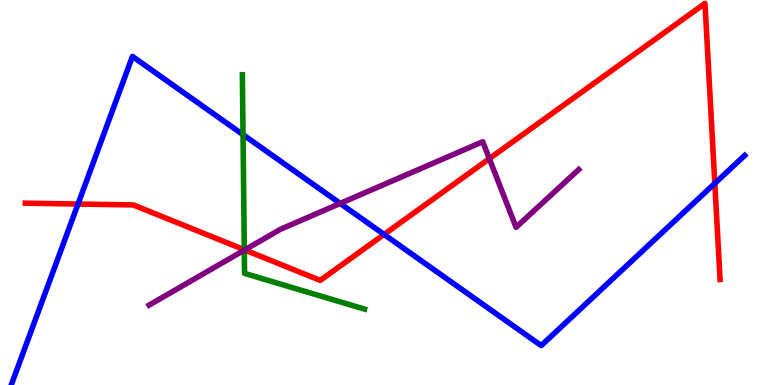[{'lines': ['blue', 'red'], 'intersections': [{'x': 1.01, 'y': 4.7}, {'x': 4.96, 'y': 3.91}, {'x': 9.22, 'y': 5.24}]}, {'lines': ['green', 'red'], 'intersections': [{'x': 3.15, 'y': 3.51}]}, {'lines': ['purple', 'red'], 'intersections': [{'x': 3.16, 'y': 3.51}, {'x': 6.31, 'y': 5.88}]}, {'lines': ['blue', 'green'], 'intersections': [{'x': 3.14, 'y': 6.5}]}, {'lines': ['blue', 'purple'], 'intersections': [{'x': 4.39, 'y': 4.72}]}, {'lines': ['green', 'purple'], 'intersections': [{'x': 3.15, 'y': 3.5}]}]